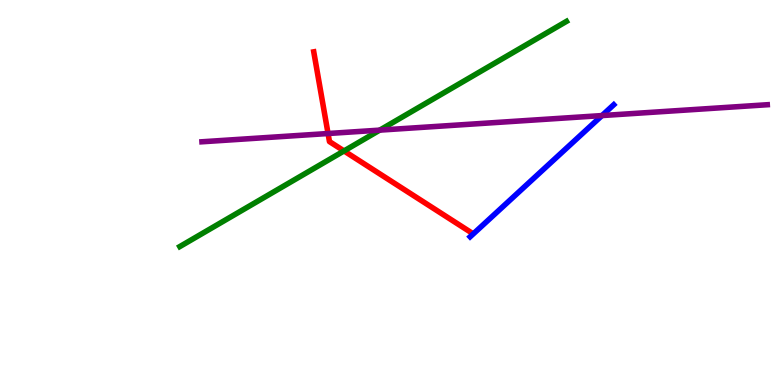[{'lines': ['blue', 'red'], 'intersections': []}, {'lines': ['green', 'red'], 'intersections': [{'x': 4.44, 'y': 6.08}]}, {'lines': ['purple', 'red'], 'intersections': [{'x': 4.23, 'y': 6.53}]}, {'lines': ['blue', 'green'], 'intersections': []}, {'lines': ['blue', 'purple'], 'intersections': [{'x': 7.77, 'y': 7.0}]}, {'lines': ['green', 'purple'], 'intersections': [{'x': 4.9, 'y': 6.62}]}]